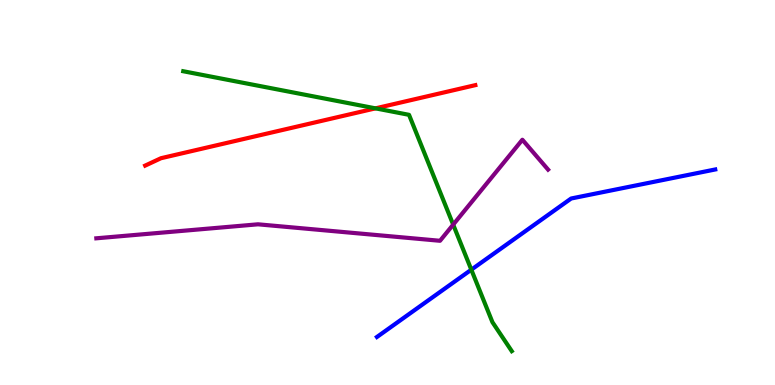[{'lines': ['blue', 'red'], 'intersections': []}, {'lines': ['green', 'red'], 'intersections': [{'x': 4.84, 'y': 7.19}]}, {'lines': ['purple', 'red'], 'intersections': []}, {'lines': ['blue', 'green'], 'intersections': [{'x': 6.08, 'y': 3.0}]}, {'lines': ['blue', 'purple'], 'intersections': []}, {'lines': ['green', 'purple'], 'intersections': [{'x': 5.85, 'y': 4.17}]}]